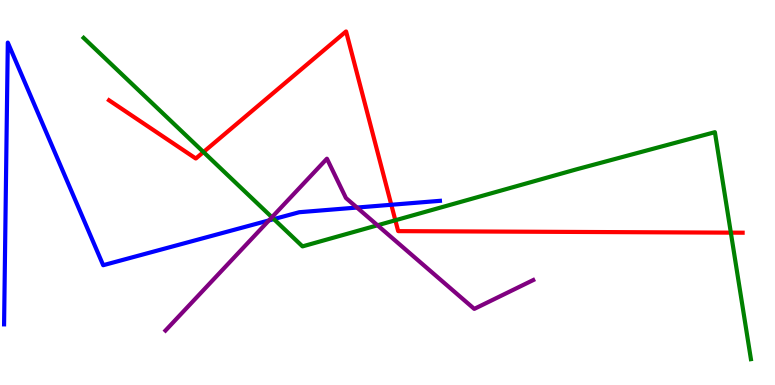[{'lines': ['blue', 'red'], 'intersections': [{'x': 5.05, 'y': 4.68}]}, {'lines': ['green', 'red'], 'intersections': [{'x': 2.63, 'y': 6.05}, {'x': 5.1, 'y': 4.28}, {'x': 9.43, 'y': 3.96}]}, {'lines': ['purple', 'red'], 'intersections': []}, {'lines': ['blue', 'green'], 'intersections': [{'x': 3.53, 'y': 4.31}]}, {'lines': ['blue', 'purple'], 'intersections': [{'x': 3.47, 'y': 4.28}, {'x': 4.61, 'y': 4.61}]}, {'lines': ['green', 'purple'], 'intersections': [{'x': 3.51, 'y': 4.36}, {'x': 4.87, 'y': 4.15}]}]